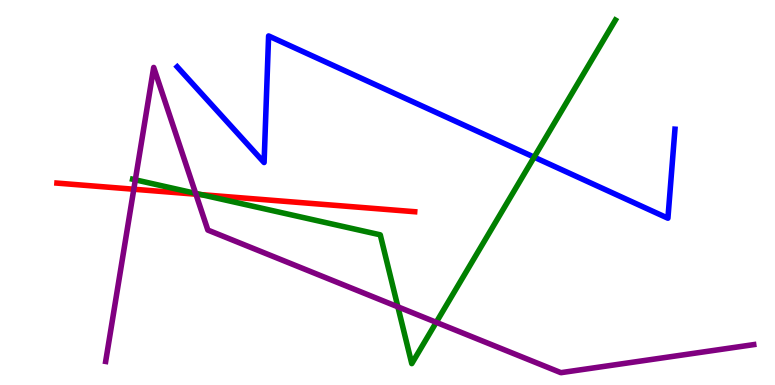[{'lines': ['blue', 'red'], 'intersections': []}, {'lines': ['green', 'red'], 'intersections': [{'x': 2.6, 'y': 4.94}]}, {'lines': ['purple', 'red'], 'intersections': [{'x': 1.73, 'y': 5.08}, {'x': 2.53, 'y': 4.96}]}, {'lines': ['blue', 'green'], 'intersections': [{'x': 6.89, 'y': 5.92}]}, {'lines': ['blue', 'purple'], 'intersections': []}, {'lines': ['green', 'purple'], 'intersections': [{'x': 1.75, 'y': 5.33}, {'x': 2.52, 'y': 4.98}, {'x': 5.13, 'y': 2.03}, {'x': 5.63, 'y': 1.63}]}]